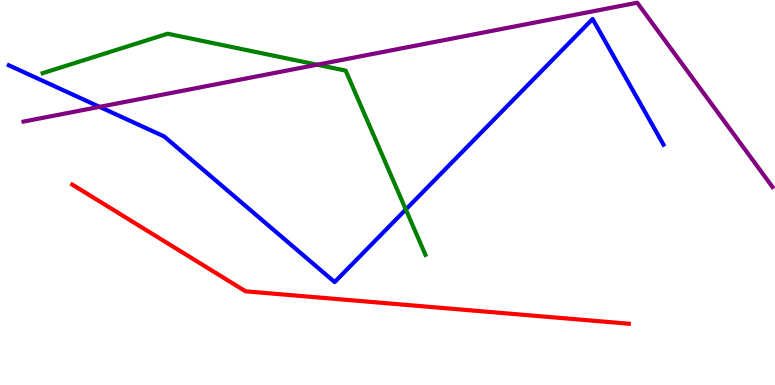[{'lines': ['blue', 'red'], 'intersections': []}, {'lines': ['green', 'red'], 'intersections': []}, {'lines': ['purple', 'red'], 'intersections': []}, {'lines': ['blue', 'green'], 'intersections': [{'x': 5.24, 'y': 4.56}]}, {'lines': ['blue', 'purple'], 'intersections': [{'x': 1.28, 'y': 7.22}]}, {'lines': ['green', 'purple'], 'intersections': [{'x': 4.09, 'y': 8.32}]}]